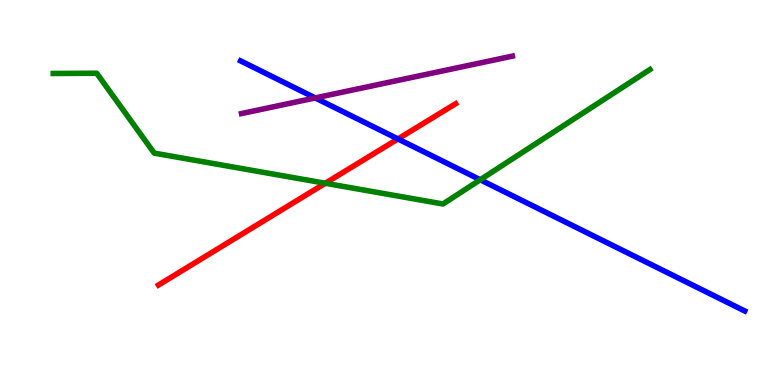[{'lines': ['blue', 'red'], 'intersections': [{'x': 5.13, 'y': 6.39}]}, {'lines': ['green', 'red'], 'intersections': [{'x': 4.2, 'y': 5.24}]}, {'lines': ['purple', 'red'], 'intersections': []}, {'lines': ['blue', 'green'], 'intersections': [{'x': 6.2, 'y': 5.33}]}, {'lines': ['blue', 'purple'], 'intersections': [{'x': 4.07, 'y': 7.46}]}, {'lines': ['green', 'purple'], 'intersections': []}]